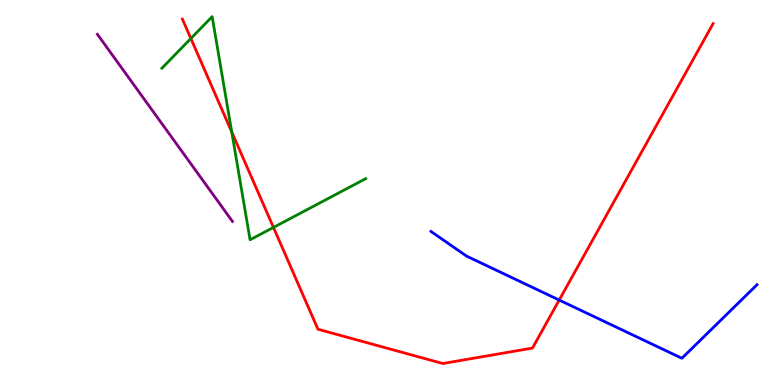[{'lines': ['blue', 'red'], 'intersections': [{'x': 7.22, 'y': 2.21}]}, {'lines': ['green', 'red'], 'intersections': [{'x': 2.46, 'y': 9.0}, {'x': 2.99, 'y': 6.57}, {'x': 3.53, 'y': 4.09}]}, {'lines': ['purple', 'red'], 'intersections': []}, {'lines': ['blue', 'green'], 'intersections': []}, {'lines': ['blue', 'purple'], 'intersections': []}, {'lines': ['green', 'purple'], 'intersections': []}]